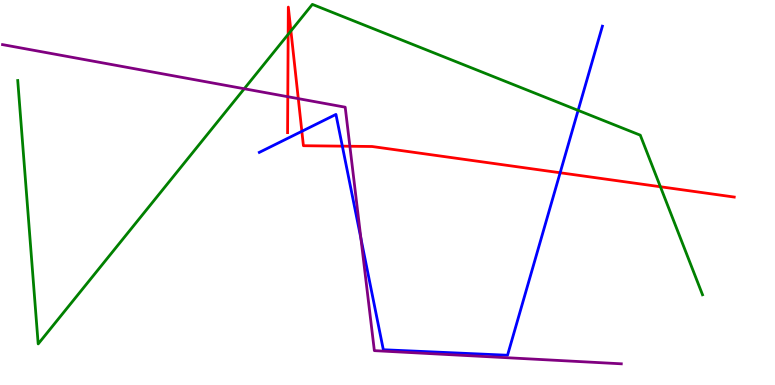[{'lines': ['blue', 'red'], 'intersections': [{'x': 3.89, 'y': 6.59}, {'x': 4.42, 'y': 6.2}, {'x': 7.23, 'y': 5.51}]}, {'lines': ['green', 'red'], 'intersections': [{'x': 3.72, 'y': 9.11}, {'x': 3.75, 'y': 9.2}, {'x': 8.52, 'y': 5.15}]}, {'lines': ['purple', 'red'], 'intersections': [{'x': 3.71, 'y': 7.49}, {'x': 3.85, 'y': 7.44}, {'x': 4.51, 'y': 6.2}]}, {'lines': ['blue', 'green'], 'intersections': [{'x': 7.46, 'y': 7.13}]}, {'lines': ['blue', 'purple'], 'intersections': [{'x': 4.66, 'y': 3.81}]}, {'lines': ['green', 'purple'], 'intersections': [{'x': 3.15, 'y': 7.69}]}]